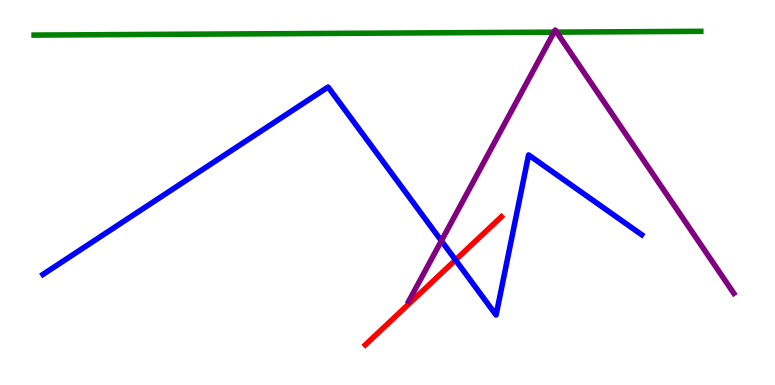[{'lines': ['blue', 'red'], 'intersections': [{'x': 5.88, 'y': 3.25}]}, {'lines': ['green', 'red'], 'intersections': []}, {'lines': ['purple', 'red'], 'intersections': []}, {'lines': ['blue', 'green'], 'intersections': []}, {'lines': ['blue', 'purple'], 'intersections': [{'x': 5.7, 'y': 3.75}]}, {'lines': ['green', 'purple'], 'intersections': [{'x': 7.15, 'y': 9.16}, {'x': 7.18, 'y': 9.17}]}]